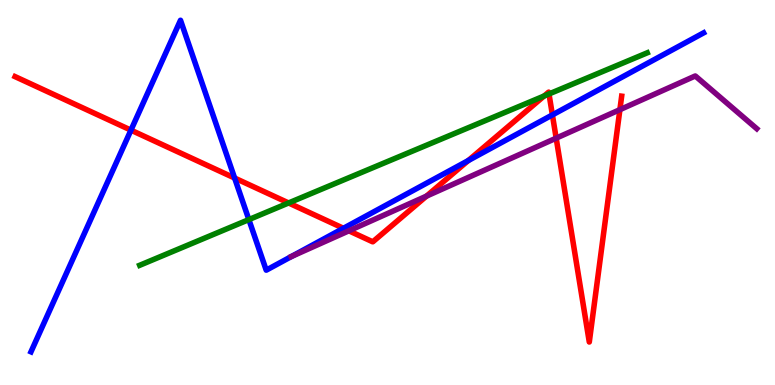[{'lines': ['blue', 'red'], 'intersections': [{'x': 1.69, 'y': 6.62}, {'x': 3.03, 'y': 5.38}, {'x': 4.43, 'y': 4.07}, {'x': 6.04, 'y': 5.83}, {'x': 7.13, 'y': 7.02}]}, {'lines': ['green', 'red'], 'intersections': [{'x': 3.72, 'y': 4.73}, {'x': 7.02, 'y': 7.51}, {'x': 7.08, 'y': 7.56}]}, {'lines': ['purple', 'red'], 'intersections': [{'x': 4.5, 'y': 4.01}, {'x': 5.5, 'y': 4.91}, {'x': 7.18, 'y': 6.41}, {'x': 8.0, 'y': 7.15}]}, {'lines': ['blue', 'green'], 'intersections': [{'x': 3.21, 'y': 4.3}]}, {'lines': ['blue', 'purple'], 'intersections': [{'x': 3.76, 'y': 3.34}]}, {'lines': ['green', 'purple'], 'intersections': []}]